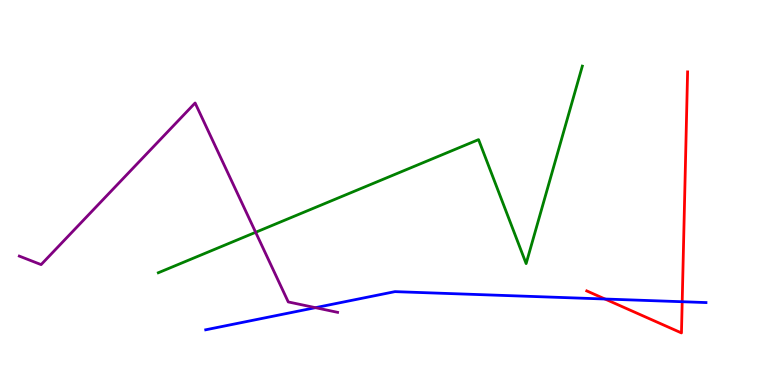[{'lines': ['blue', 'red'], 'intersections': [{'x': 7.81, 'y': 2.23}, {'x': 8.8, 'y': 2.16}]}, {'lines': ['green', 'red'], 'intersections': []}, {'lines': ['purple', 'red'], 'intersections': []}, {'lines': ['blue', 'green'], 'intersections': []}, {'lines': ['blue', 'purple'], 'intersections': [{'x': 4.07, 'y': 2.01}]}, {'lines': ['green', 'purple'], 'intersections': [{'x': 3.3, 'y': 3.97}]}]